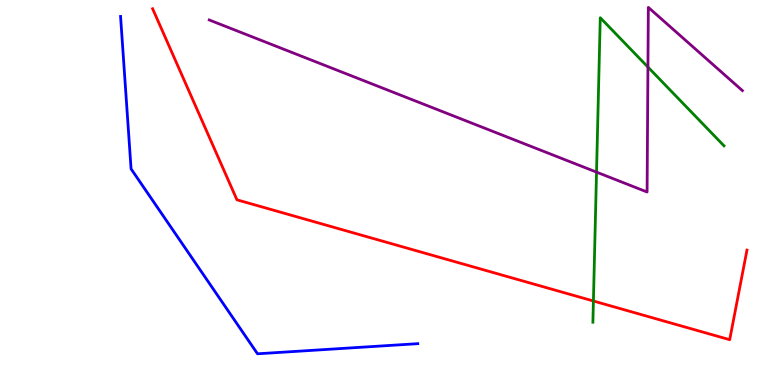[{'lines': ['blue', 'red'], 'intersections': []}, {'lines': ['green', 'red'], 'intersections': [{'x': 7.66, 'y': 2.18}]}, {'lines': ['purple', 'red'], 'intersections': []}, {'lines': ['blue', 'green'], 'intersections': []}, {'lines': ['blue', 'purple'], 'intersections': []}, {'lines': ['green', 'purple'], 'intersections': [{'x': 7.7, 'y': 5.53}, {'x': 8.36, 'y': 8.26}]}]